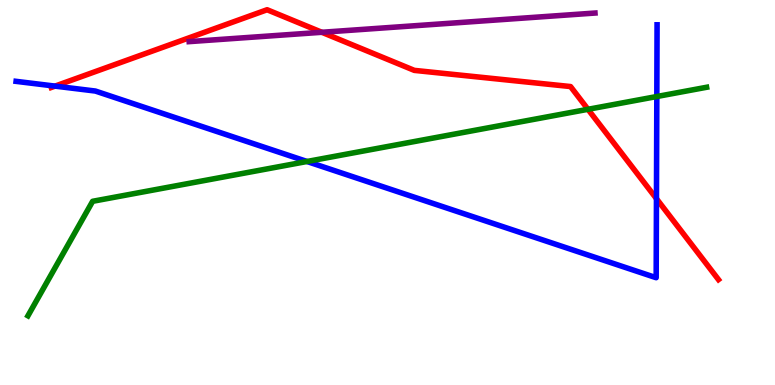[{'lines': ['blue', 'red'], 'intersections': [{'x': 0.71, 'y': 7.76}, {'x': 8.47, 'y': 4.84}]}, {'lines': ['green', 'red'], 'intersections': [{'x': 7.59, 'y': 7.16}]}, {'lines': ['purple', 'red'], 'intersections': [{'x': 4.15, 'y': 9.16}]}, {'lines': ['blue', 'green'], 'intersections': [{'x': 3.96, 'y': 5.81}, {'x': 8.48, 'y': 7.49}]}, {'lines': ['blue', 'purple'], 'intersections': []}, {'lines': ['green', 'purple'], 'intersections': []}]